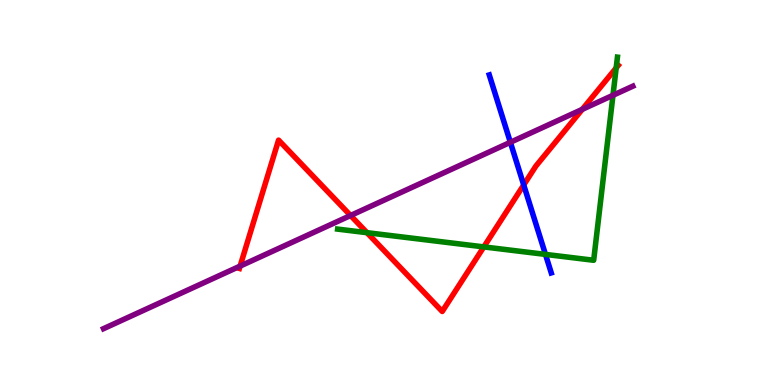[{'lines': ['blue', 'red'], 'intersections': [{'x': 6.76, 'y': 5.2}]}, {'lines': ['green', 'red'], 'intersections': [{'x': 4.74, 'y': 3.96}, {'x': 6.24, 'y': 3.59}, {'x': 7.95, 'y': 8.24}]}, {'lines': ['purple', 'red'], 'intersections': [{'x': 3.1, 'y': 3.09}, {'x': 4.52, 'y': 4.4}, {'x': 7.51, 'y': 7.16}]}, {'lines': ['blue', 'green'], 'intersections': [{'x': 7.04, 'y': 3.39}]}, {'lines': ['blue', 'purple'], 'intersections': [{'x': 6.59, 'y': 6.3}]}, {'lines': ['green', 'purple'], 'intersections': [{'x': 7.91, 'y': 7.52}]}]